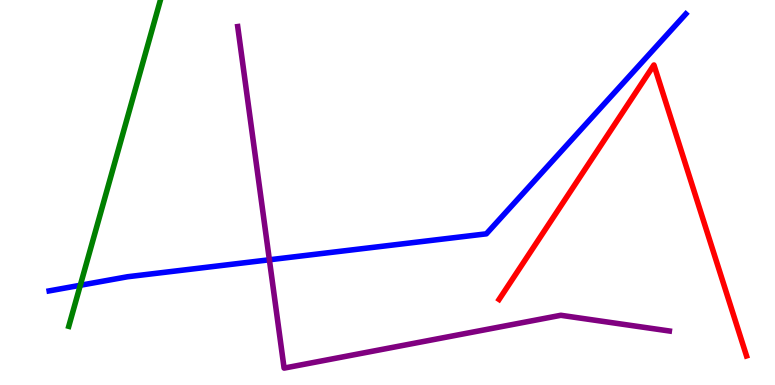[{'lines': ['blue', 'red'], 'intersections': []}, {'lines': ['green', 'red'], 'intersections': []}, {'lines': ['purple', 'red'], 'intersections': []}, {'lines': ['blue', 'green'], 'intersections': [{'x': 1.04, 'y': 2.59}]}, {'lines': ['blue', 'purple'], 'intersections': [{'x': 3.48, 'y': 3.25}]}, {'lines': ['green', 'purple'], 'intersections': []}]